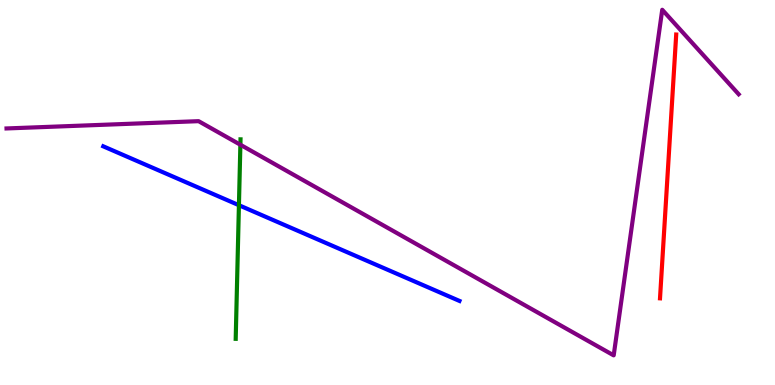[{'lines': ['blue', 'red'], 'intersections': []}, {'lines': ['green', 'red'], 'intersections': []}, {'lines': ['purple', 'red'], 'intersections': []}, {'lines': ['blue', 'green'], 'intersections': [{'x': 3.08, 'y': 4.67}]}, {'lines': ['blue', 'purple'], 'intersections': []}, {'lines': ['green', 'purple'], 'intersections': [{'x': 3.1, 'y': 6.24}]}]